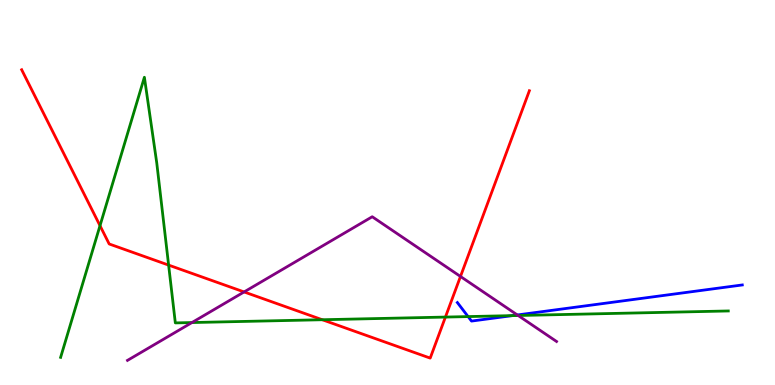[{'lines': ['blue', 'red'], 'intersections': []}, {'lines': ['green', 'red'], 'intersections': [{'x': 1.29, 'y': 4.14}, {'x': 2.18, 'y': 3.11}, {'x': 4.16, 'y': 1.7}, {'x': 5.75, 'y': 1.76}]}, {'lines': ['purple', 'red'], 'intersections': [{'x': 3.15, 'y': 2.42}, {'x': 5.94, 'y': 2.82}]}, {'lines': ['blue', 'green'], 'intersections': [{'x': 6.04, 'y': 1.78}, {'x': 6.61, 'y': 1.8}]}, {'lines': ['blue', 'purple'], 'intersections': [{'x': 6.68, 'y': 1.82}]}, {'lines': ['green', 'purple'], 'intersections': [{'x': 2.48, 'y': 1.62}, {'x': 6.69, 'y': 1.81}]}]